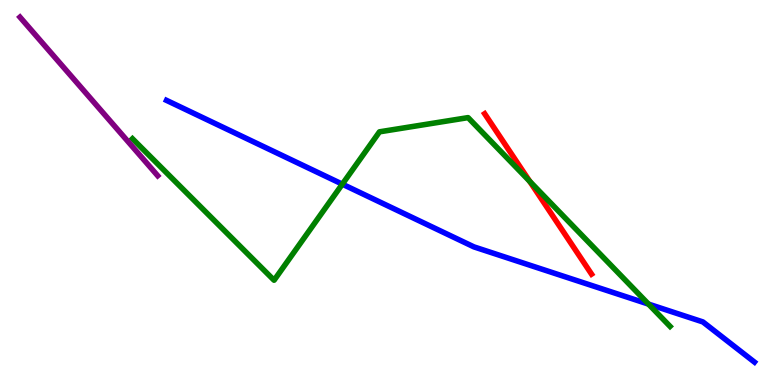[{'lines': ['blue', 'red'], 'intersections': []}, {'lines': ['green', 'red'], 'intersections': [{'x': 6.83, 'y': 5.29}]}, {'lines': ['purple', 'red'], 'intersections': []}, {'lines': ['blue', 'green'], 'intersections': [{'x': 4.42, 'y': 5.22}, {'x': 8.37, 'y': 2.1}]}, {'lines': ['blue', 'purple'], 'intersections': []}, {'lines': ['green', 'purple'], 'intersections': []}]